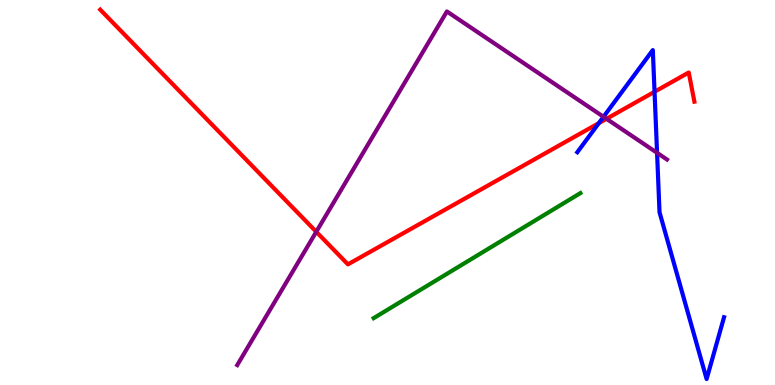[{'lines': ['blue', 'red'], 'intersections': [{'x': 7.73, 'y': 6.8}, {'x': 8.45, 'y': 7.62}]}, {'lines': ['green', 'red'], 'intersections': []}, {'lines': ['purple', 'red'], 'intersections': [{'x': 4.08, 'y': 3.98}, {'x': 7.83, 'y': 6.91}]}, {'lines': ['blue', 'green'], 'intersections': []}, {'lines': ['blue', 'purple'], 'intersections': [{'x': 7.79, 'y': 6.97}, {'x': 8.48, 'y': 6.03}]}, {'lines': ['green', 'purple'], 'intersections': []}]